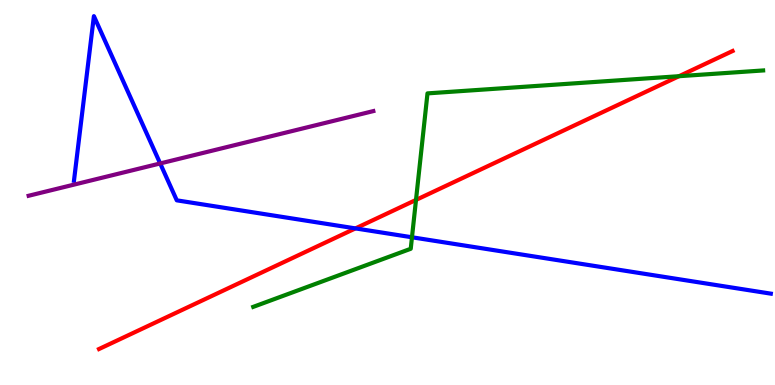[{'lines': ['blue', 'red'], 'intersections': [{'x': 4.59, 'y': 4.07}]}, {'lines': ['green', 'red'], 'intersections': [{'x': 5.37, 'y': 4.81}, {'x': 8.76, 'y': 8.02}]}, {'lines': ['purple', 'red'], 'intersections': []}, {'lines': ['blue', 'green'], 'intersections': [{'x': 5.32, 'y': 3.84}]}, {'lines': ['blue', 'purple'], 'intersections': [{'x': 2.07, 'y': 5.75}]}, {'lines': ['green', 'purple'], 'intersections': []}]